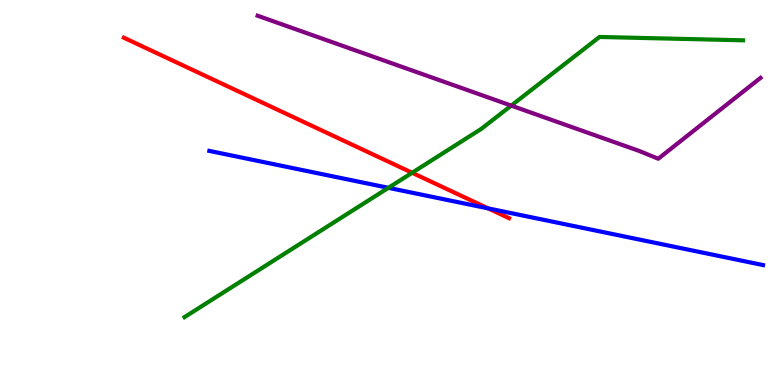[{'lines': ['blue', 'red'], 'intersections': [{'x': 6.3, 'y': 4.59}]}, {'lines': ['green', 'red'], 'intersections': [{'x': 5.32, 'y': 5.51}]}, {'lines': ['purple', 'red'], 'intersections': []}, {'lines': ['blue', 'green'], 'intersections': [{'x': 5.01, 'y': 5.12}]}, {'lines': ['blue', 'purple'], 'intersections': []}, {'lines': ['green', 'purple'], 'intersections': [{'x': 6.6, 'y': 7.26}]}]